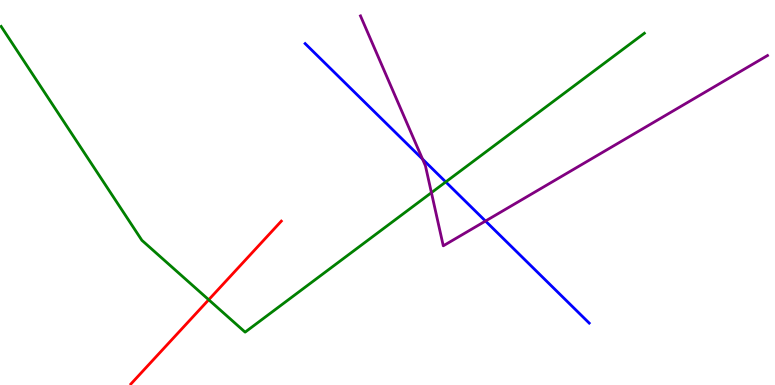[{'lines': ['blue', 'red'], 'intersections': []}, {'lines': ['green', 'red'], 'intersections': [{'x': 2.69, 'y': 2.21}]}, {'lines': ['purple', 'red'], 'intersections': []}, {'lines': ['blue', 'green'], 'intersections': [{'x': 5.75, 'y': 5.27}]}, {'lines': ['blue', 'purple'], 'intersections': [{'x': 5.45, 'y': 5.87}, {'x': 6.26, 'y': 4.26}]}, {'lines': ['green', 'purple'], 'intersections': [{'x': 5.57, 'y': 5.0}]}]